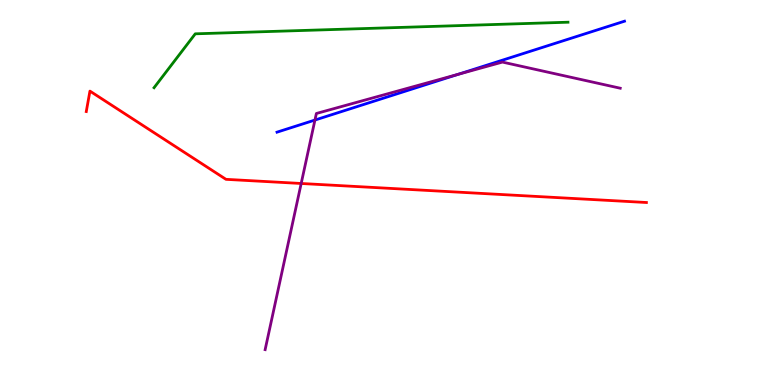[{'lines': ['blue', 'red'], 'intersections': []}, {'lines': ['green', 'red'], 'intersections': []}, {'lines': ['purple', 'red'], 'intersections': [{'x': 3.89, 'y': 5.23}]}, {'lines': ['blue', 'green'], 'intersections': []}, {'lines': ['blue', 'purple'], 'intersections': [{'x': 4.06, 'y': 6.88}, {'x': 5.91, 'y': 8.07}]}, {'lines': ['green', 'purple'], 'intersections': []}]